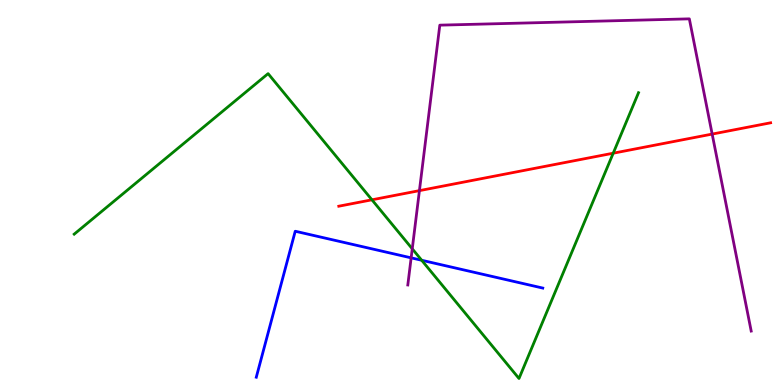[{'lines': ['blue', 'red'], 'intersections': []}, {'lines': ['green', 'red'], 'intersections': [{'x': 4.8, 'y': 4.81}, {'x': 7.91, 'y': 6.02}]}, {'lines': ['purple', 'red'], 'intersections': [{'x': 5.41, 'y': 5.05}, {'x': 9.19, 'y': 6.52}]}, {'lines': ['blue', 'green'], 'intersections': [{'x': 5.44, 'y': 3.24}]}, {'lines': ['blue', 'purple'], 'intersections': [{'x': 5.31, 'y': 3.3}]}, {'lines': ['green', 'purple'], 'intersections': [{'x': 5.32, 'y': 3.54}]}]